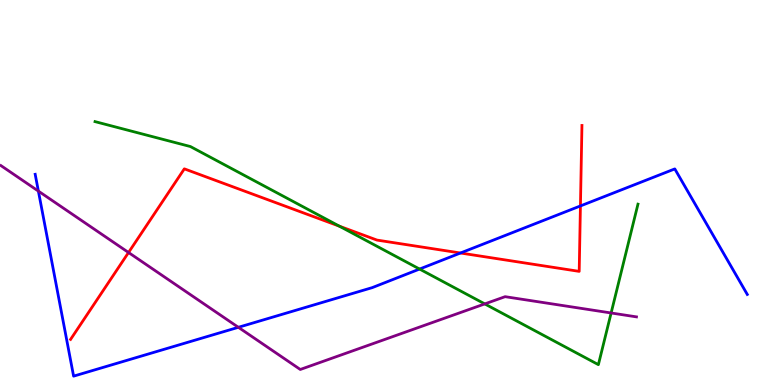[{'lines': ['blue', 'red'], 'intersections': [{'x': 5.94, 'y': 3.43}, {'x': 7.49, 'y': 4.65}]}, {'lines': ['green', 'red'], 'intersections': [{'x': 4.38, 'y': 4.13}]}, {'lines': ['purple', 'red'], 'intersections': [{'x': 1.66, 'y': 3.44}]}, {'lines': ['blue', 'green'], 'intersections': [{'x': 5.41, 'y': 3.01}]}, {'lines': ['blue', 'purple'], 'intersections': [{'x': 0.495, 'y': 5.04}, {'x': 3.08, 'y': 1.5}]}, {'lines': ['green', 'purple'], 'intersections': [{'x': 6.26, 'y': 2.11}, {'x': 7.89, 'y': 1.87}]}]